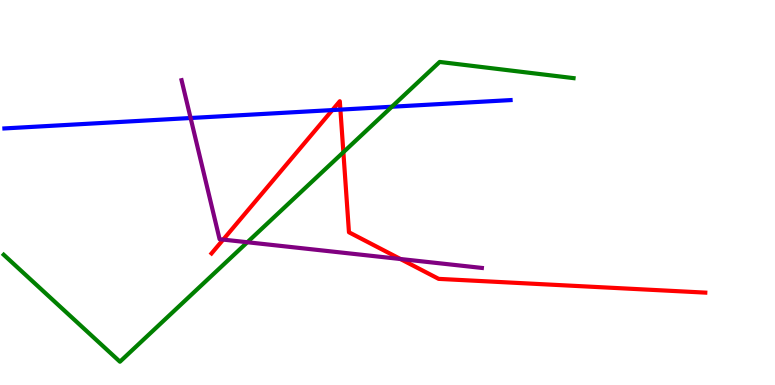[{'lines': ['blue', 'red'], 'intersections': [{'x': 4.29, 'y': 7.14}, {'x': 4.39, 'y': 7.15}]}, {'lines': ['green', 'red'], 'intersections': [{'x': 4.43, 'y': 6.05}]}, {'lines': ['purple', 'red'], 'intersections': [{'x': 2.88, 'y': 3.78}, {'x': 5.17, 'y': 3.27}]}, {'lines': ['blue', 'green'], 'intersections': [{'x': 5.06, 'y': 7.23}]}, {'lines': ['blue', 'purple'], 'intersections': [{'x': 2.46, 'y': 6.93}]}, {'lines': ['green', 'purple'], 'intersections': [{'x': 3.19, 'y': 3.71}]}]